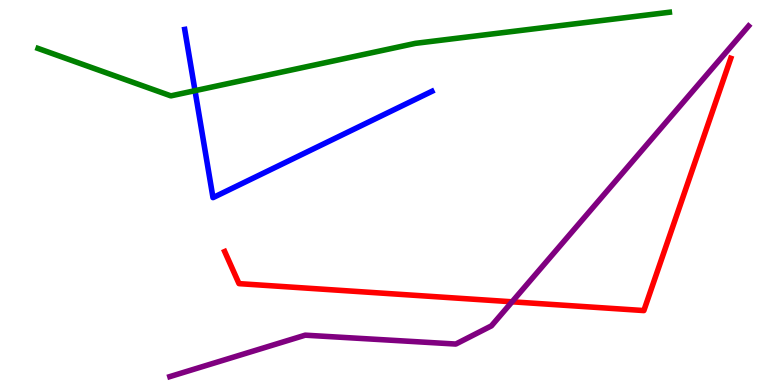[{'lines': ['blue', 'red'], 'intersections': []}, {'lines': ['green', 'red'], 'intersections': []}, {'lines': ['purple', 'red'], 'intersections': [{'x': 6.61, 'y': 2.16}]}, {'lines': ['blue', 'green'], 'intersections': [{'x': 2.52, 'y': 7.64}]}, {'lines': ['blue', 'purple'], 'intersections': []}, {'lines': ['green', 'purple'], 'intersections': []}]